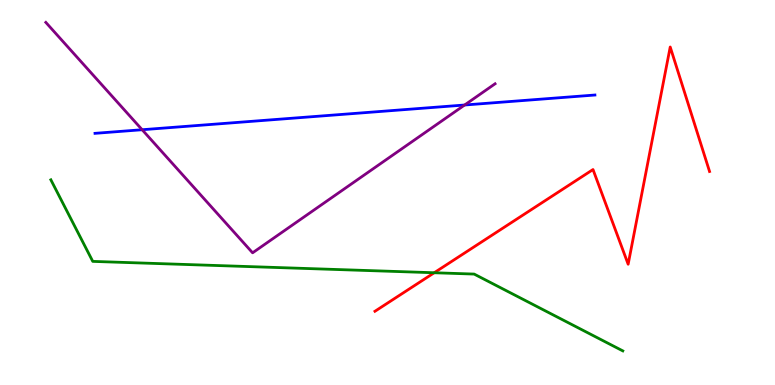[{'lines': ['blue', 'red'], 'intersections': []}, {'lines': ['green', 'red'], 'intersections': [{'x': 5.6, 'y': 2.92}]}, {'lines': ['purple', 'red'], 'intersections': []}, {'lines': ['blue', 'green'], 'intersections': []}, {'lines': ['blue', 'purple'], 'intersections': [{'x': 1.83, 'y': 6.63}, {'x': 6.0, 'y': 7.27}]}, {'lines': ['green', 'purple'], 'intersections': []}]